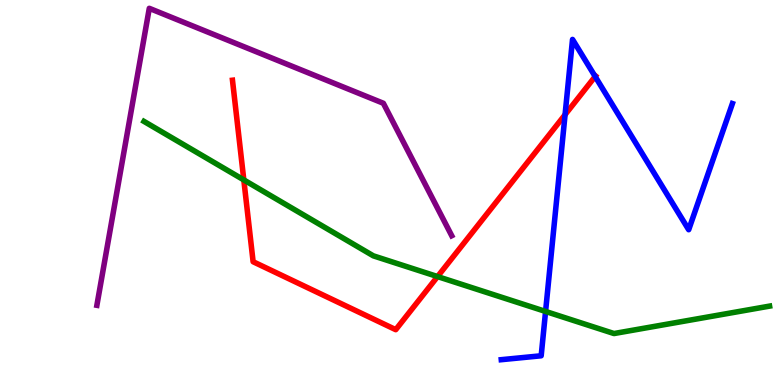[{'lines': ['blue', 'red'], 'intersections': [{'x': 7.29, 'y': 7.02}, {'x': 7.68, 'y': 8.01}]}, {'lines': ['green', 'red'], 'intersections': [{'x': 3.15, 'y': 5.33}, {'x': 5.65, 'y': 2.82}]}, {'lines': ['purple', 'red'], 'intersections': []}, {'lines': ['blue', 'green'], 'intersections': [{'x': 7.04, 'y': 1.91}]}, {'lines': ['blue', 'purple'], 'intersections': []}, {'lines': ['green', 'purple'], 'intersections': []}]